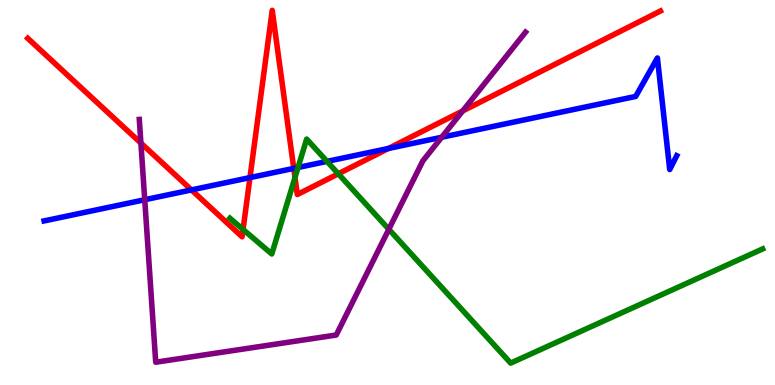[{'lines': ['blue', 'red'], 'intersections': [{'x': 2.47, 'y': 5.07}, {'x': 3.23, 'y': 5.39}, {'x': 3.79, 'y': 5.63}, {'x': 5.01, 'y': 6.14}]}, {'lines': ['green', 'red'], 'intersections': [{'x': 3.14, 'y': 4.04}, {'x': 3.81, 'y': 5.39}, {'x': 4.37, 'y': 5.49}]}, {'lines': ['purple', 'red'], 'intersections': [{'x': 1.82, 'y': 6.28}, {'x': 5.97, 'y': 7.12}]}, {'lines': ['blue', 'green'], 'intersections': [{'x': 3.85, 'y': 5.65}, {'x': 4.22, 'y': 5.81}]}, {'lines': ['blue', 'purple'], 'intersections': [{'x': 1.87, 'y': 4.81}, {'x': 5.7, 'y': 6.44}]}, {'lines': ['green', 'purple'], 'intersections': [{'x': 5.02, 'y': 4.04}]}]